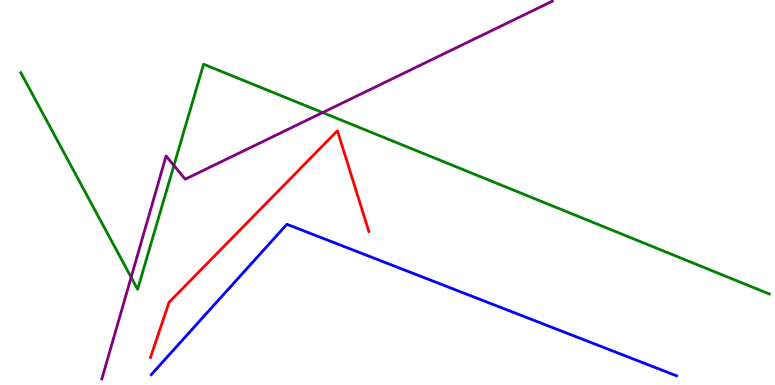[{'lines': ['blue', 'red'], 'intersections': []}, {'lines': ['green', 'red'], 'intersections': []}, {'lines': ['purple', 'red'], 'intersections': []}, {'lines': ['blue', 'green'], 'intersections': []}, {'lines': ['blue', 'purple'], 'intersections': []}, {'lines': ['green', 'purple'], 'intersections': [{'x': 1.69, 'y': 2.8}, {'x': 2.24, 'y': 5.7}, {'x': 4.16, 'y': 7.08}]}]